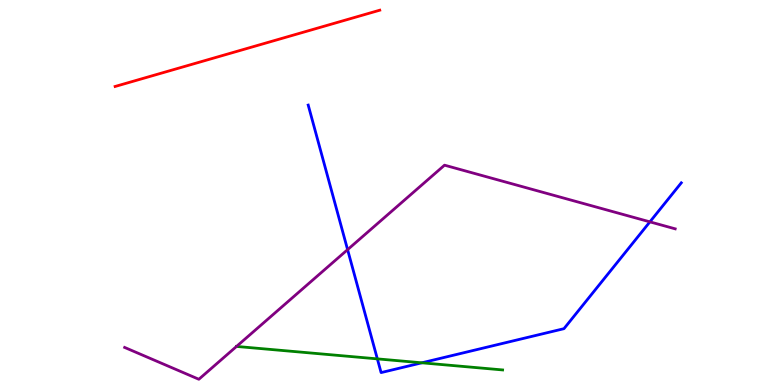[{'lines': ['blue', 'red'], 'intersections': []}, {'lines': ['green', 'red'], 'intersections': []}, {'lines': ['purple', 'red'], 'intersections': []}, {'lines': ['blue', 'green'], 'intersections': [{'x': 4.87, 'y': 0.679}, {'x': 5.44, 'y': 0.577}]}, {'lines': ['blue', 'purple'], 'intersections': [{'x': 4.49, 'y': 3.52}, {'x': 8.39, 'y': 4.24}]}, {'lines': ['green', 'purple'], 'intersections': [{'x': 3.05, 'y': 1.0}]}]